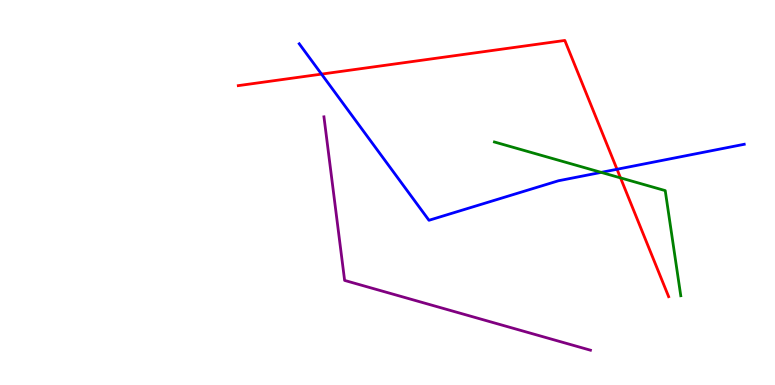[{'lines': ['blue', 'red'], 'intersections': [{'x': 4.15, 'y': 8.08}, {'x': 7.96, 'y': 5.6}]}, {'lines': ['green', 'red'], 'intersections': [{'x': 8.01, 'y': 5.38}]}, {'lines': ['purple', 'red'], 'intersections': []}, {'lines': ['blue', 'green'], 'intersections': [{'x': 7.76, 'y': 5.52}]}, {'lines': ['blue', 'purple'], 'intersections': []}, {'lines': ['green', 'purple'], 'intersections': []}]